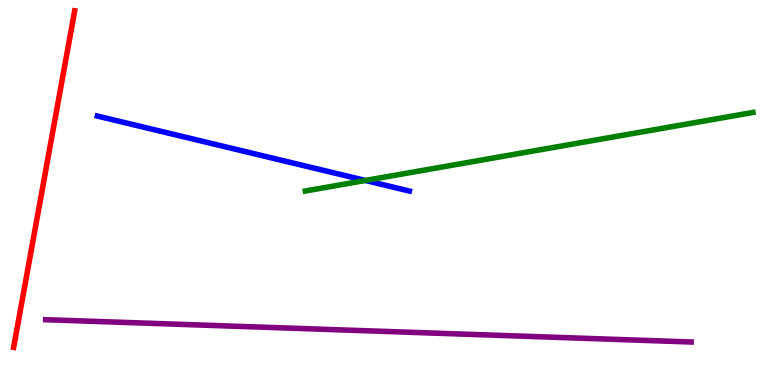[{'lines': ['blue', 'red'], 'intersections': []}, {'lines': ['green', 'red'], 'intersections': []}, {'lines': ['purple', 'red'], 'intersections': []}, {'lines': ['blue', 'green'], 'intersections': [{'x': 4.71, 'y': 5.31}]}, {'lines': ['blue', 'purple'], 'intersections': []}, {'lines': ['green', 'purple'], 'intersections': []}]